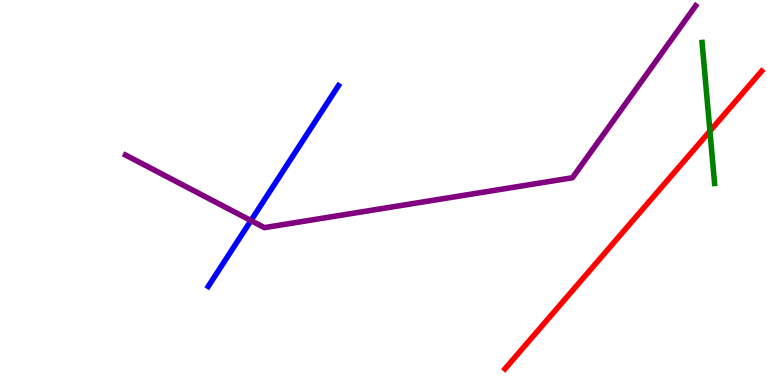[{'lines': ['blue', 'red'], 'intersections': []}, {'lines': ['green', 'red'], 'intersections': [{'x': 9.16, 'y': 6.59}]}, {'lines': ['purple', 'red'], 'intersections': []}, {'lines': ['blue', 'green'], 'intersections': []}, {'lines': ['blue', 'purple'], 'intersections': [{'x': 3.24, 'y': 4.27}]}, {'lines': ['green', 'purple'], 'intersections': []}]